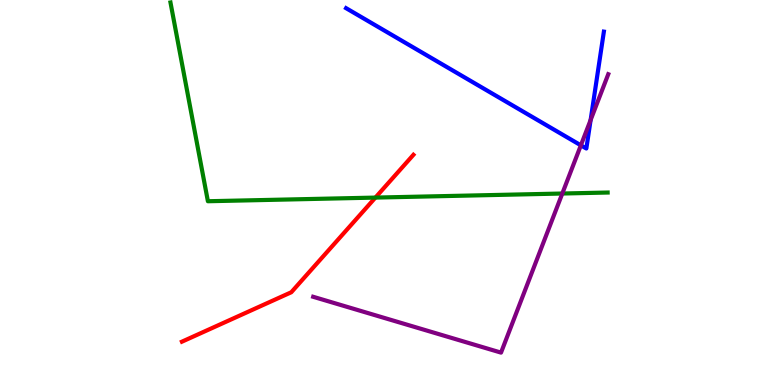[{'lines': ['blue', 'red'], 'intersections': []}, {'lines': ['green', 'red'], 'intersections': [{'x': 4.84, 'y': 4.87}]}, {'lines': ['purple', 'red'], 'intersections': []}, {'lines': ['blue', 'green'], 'intersections': []}, {'lines': ['blue', 'purple'], 'intersections': [{'x': 7.5, 'y': 6.23}, {'x': 7.62, 'y': 6.88}]}, {'lines': ['green', 'purple'], 'intersections': [{'x': 7.26, 'y': 4.97}]}]